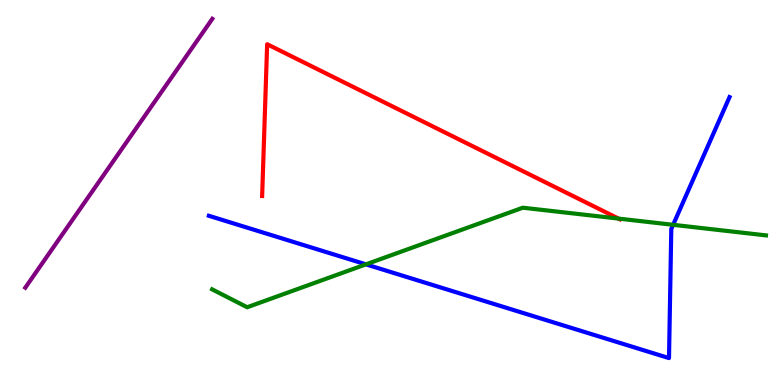[{'lines': ['blue', 'red'], 'intersections': []}, {'lines': ['green', 'red'], 'intersections': [{'x': 7.98, 'y': 4.32}]}, {'lines': ['purple', 'red'], 'intersections': []}, {'lines': ['blue', 'green'], 'intersections': [{'x': 4.72, 'y': 3.13}, {'x': 8.69, 'y': 4.16}]}, {'lines': ['blue', 'purple'], 'intersections': []}, {'lines': ['green', 'purple'], 'intersections': []}]